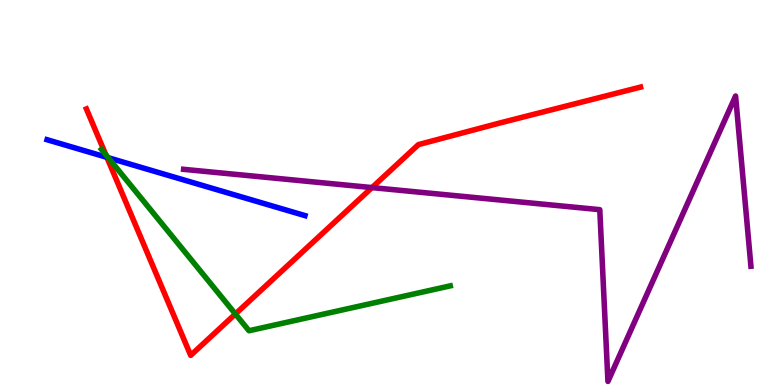[{'lines': ['blue', 'red'], 'intersections': [{'x': 1.38, 'y': 5.91}]}, {'lines': ['green', 'red'], 'intersections': [{'x': 1.36, 'y': 5.98}, {'x': 3.04, 'y': 1.84}]}, {'lines': ['purple', 'red'], 'intersections': [{'x': 4.8, 'y': 5.13}]}, {'lines': ['blue', 'green'], 'intersections': [{'x': 1.4, 'y': 5.9}]}, {'lines': ['blue', 'purple'], 'intersections': []}, {'lines': ['green', 'purple'], 'intersections': []}]